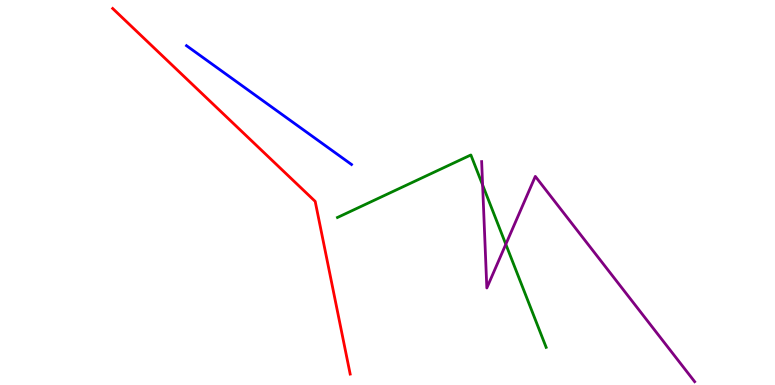[{'lines': ['blue', 'red'], 'intersections': []}, {'lines': ['green', 'red'], 'intersections': []}, {'lines': ['purple', 'red'], 'intersections': []}, {'lines': ['blue', 'green'], 'intersections': []}, {'lines': ['blue', 'purple'], 'intersections': []}, {'lines': ['green', 'purple'], 'intersections': [{'x': 6.23, 'y': 5.2}, {'x': 6.53, 'y': 3.66}]}]